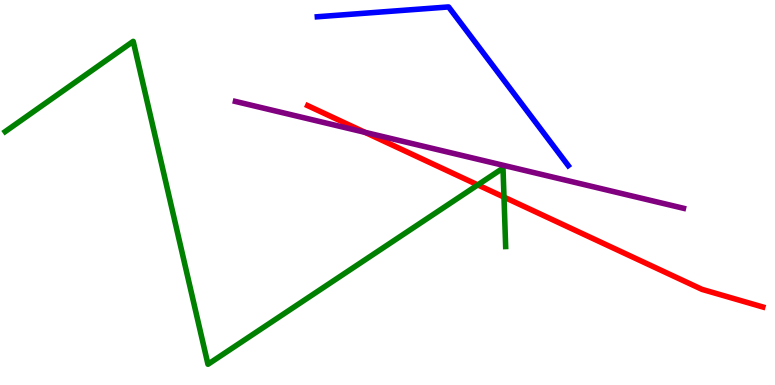[{'lines': ['blue', 'red'], 'intersections': []}, {'lines': ['green', 'red'], 'intersections': [{'x': 6.17, 'y': 5.2}, {'x': 6.5, 'y': 4.88}]}, {'lines': ['purple', 'red'], 'intersections': [{'x': 4.71, 'y': 6.56}]}, {'lines': ['blue', 'green'], 'intersections': []}, {'lines': ['blue', 'purple'], 'intersections': []}, {'lines': ['green', 'purple'], 'intersections': []}]